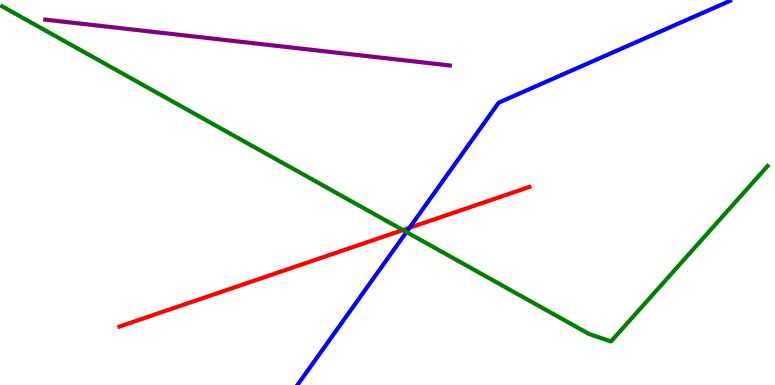[{'lines': ['blue', 'red'], 'intersections': [{'x': 5.28, 'y': 4.08}]}, {'lines': ['green', 'red'], 'intersections': [{'x': 5.2, 'y': 4.02}]}, {'lines': ['purple', 'red'], 'intersections': []}, {'lines': ['blue', 'green'], 'intersections': [{'x': 5.24, 'y': 3.97}]}, {'lines': ['blue', 'purple'], 'intersections': []}, {'lines': ['green', 'purple'], 'intersections': []}]